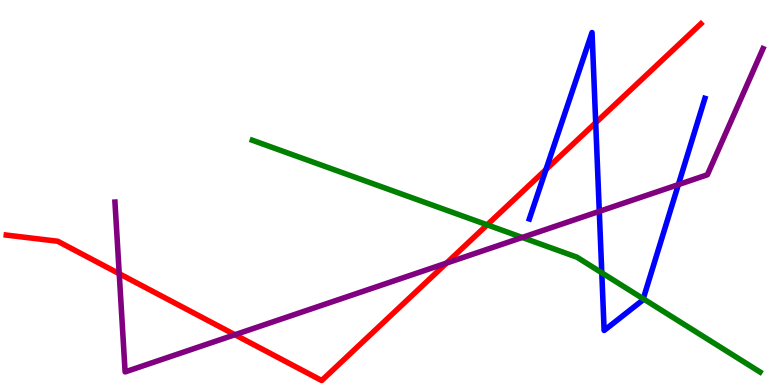[{'lines': ['blue', 'red'], 'intersections': [{'x': 7.04, 'y': 5.6}, {'x': 7.69, 'y': 6.81}]}, {'lines': ['green', 'red'], 'intersections': [{'x': 6.29, 'y': 4.16}]}, {'lines': ['purple', 'red'], 'intersections': [{'x': 1.54, 'y': 2.89}, {'x': 3.03, 'y': 1.31}, {'x': 5.76, 'y': 3.17}]}, {'lines': ['blue', 'green'], 'intersections': [{'x': 7.76, 'y': 2.92}, {'x': 8.3, 'y': 2.24}]}, {'lines': ['blue', 'purple'], 'intersections': [{'x': 7.73, 'y': 4.51}, {'x': 8.75, 'y': 5.21}]}, {'lines': ['green', 'purple'], 'intersections': [{'x': 6.74, 'y': 3.83}]}]